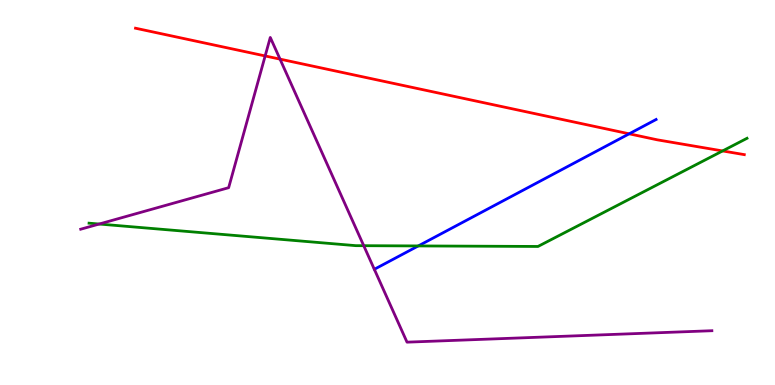[{'lines': ['blue', 'red'], 'intersections': [{'x': 8.12, 'y': 6.52}]}, {'lines': ['green', 'red'], 'intersections': [{'x': 9.32, 'y': 6.08}]}, {'lines': ['purple', 'red'], 'intersections': [{'x': 3.42, 'y': 8.55}, {'x': 3.61, 'y': 8.46}]}, {'lines': ['blue', 'green'], 'intersections': [{'x': 5.4, 'y': 3.61}]}, {'lines': ['blue', 'purple'], 'intersections': []}, {'lines': ['green', 'purple'], 'intersections': [{'x': 1.28, 'y': 4.18}, {'x': 4.69, 'y': 3.62}]}]